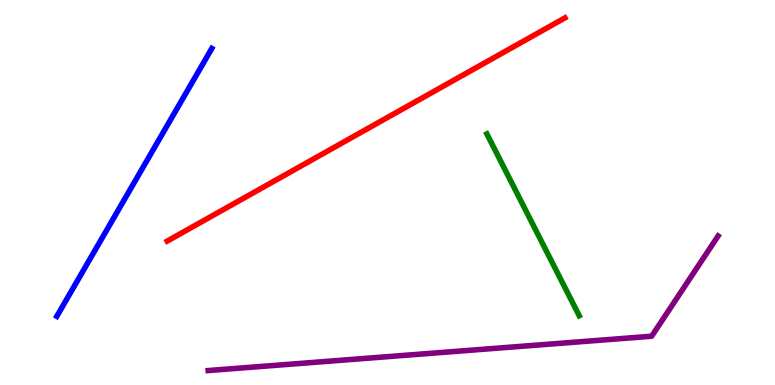[{'lines': ['blue', 'red'], 'intersections': []}, {'lines': ['green', 'red'], 'intersections': []}, {'lines': ['purple', 'red'], 'intersections': []}, {'lines': ['blue', 'green'], 'intersections': []}, {'lines': ['blue', 'purple'], 'intersections': []}, {'lines': ['green', 'purple'], 'intersections': []}]